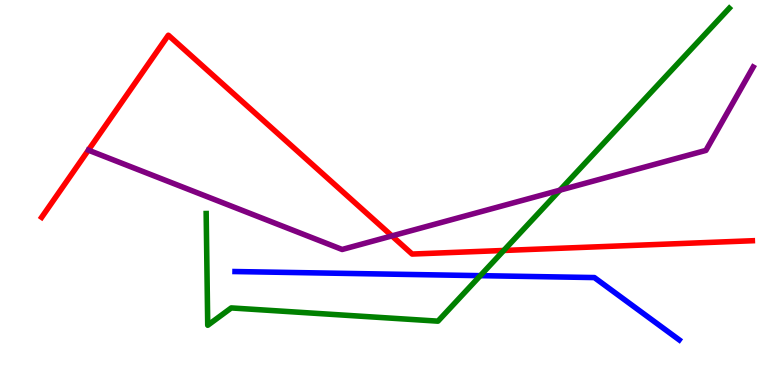[{'lines': ['blue', 'red'], 'intersections': []}, {'lines': ['green', 'red'], 'intersections': [{'x': 6.5, 'y': 3.49}]}, {'lines': ['purple', 'red'], 'intersections': [{'x': 5.06, 'y': 3.87}]}, {'lines': ['blue', 'green'], 'intersections': [{'x': 6.2, 'y': 2.84}]}, {'lines': ['blue', 'purple'], 'intersections': []}, {'lines': ['green', 'purple'], 'intersections': [{'x': 7.22, 'y': 5.06}]}]